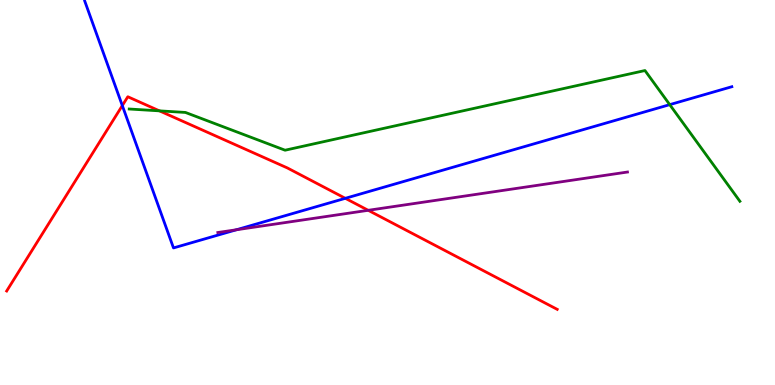[{'lines': ['blue', 'red'], 'intersections': [{'x': 1.58, 'y': 7.26}, {'x': 4.46, 'y': 4.85}]}, {'lines': ['green', 'red'], 'intersections': [{'x': 2.06, 'y': 7.12}]}, {'lines': ['purple', 'red'], 'intersections': [{'x': 4.75, 'y': 4.54}]}, {'lines': ['blue', 'green'], 'intersections': [{'x': 8.64, 'y': 7.28}]}, {'lines': ['blue', 'purple'], 'intersections': [{'x': 3.05, 'y': 4.03}]}, {'lines': ['green', 'purple'], 'intersections': []}]